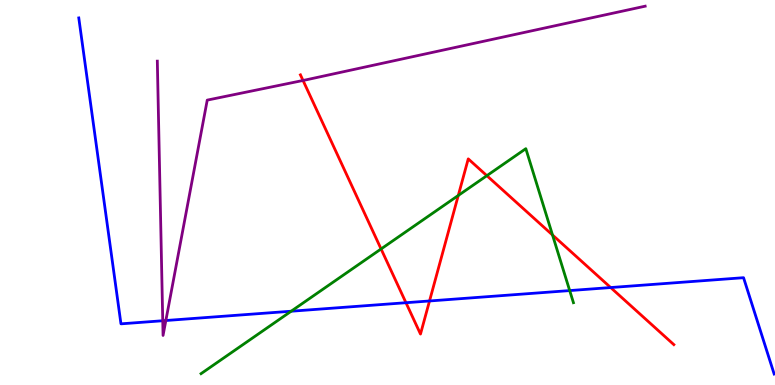[{'lines': ['blue', 'red'], 'intersections': [{'x': 5.24, 'y': 2.14}, {'x': 5.54, 'y': 2.18}, {'x': 7.88, 'y': 2.53}]}, {'lines': ['green', 'red'], 'intersections': [{'x': 4.92, 'y': 3.53}, {'x': 5.91, 'y': 4.92}, {'x': 6.28, 'y': 5.44}, {'x': 7.13, 'y': 3.9}]}, {'lines': ['purple', 'red'], 'intersections': [{'x': 3.91, 'y': 7.91}]}, {'lines': ['blue', 'green'], 'intersections': [{'x': 3.76, 'y': 1.92}, {'x': 7.35, 'y': 2.45}]}, {'lines': ['blue', 'purple'], 'intersections': [{'x': 2.1, 'y': 1.67}, {'x': 2.14, 'y': 1.68}]}, {'lines': ['green', 'purple'], 'intersections': []}]